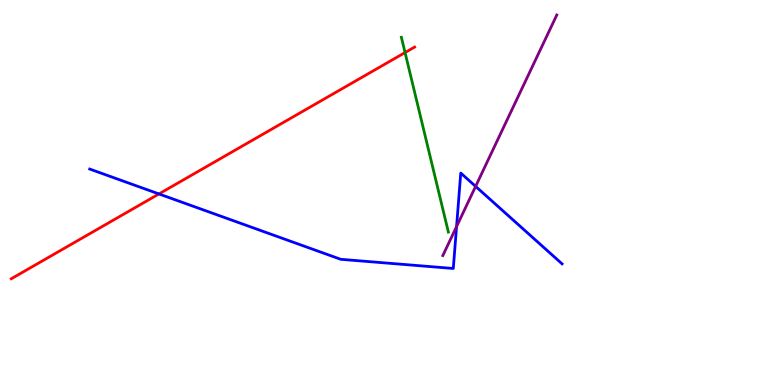[{'lines': ['blue', 'red'], 'intersections': [{'x': 2.05, 'y': 4.96}]}, {'lines': ['green', 'red'], 'intersections': [{'x': 5.23, 'y': 8.64}]}, {'lines': ['purple', 'red'], 'intersections': []}, {'lines': ['blue', 'green'], 'intersections': []}, {'lines': ['blue', 'purple'], 'intersections': [{'x': 5.89, 'y': 4.11}, {'x': 6.14, 'y': 5.16}]}, {'lines': ['green', 'purple'], 'intersections': []}]